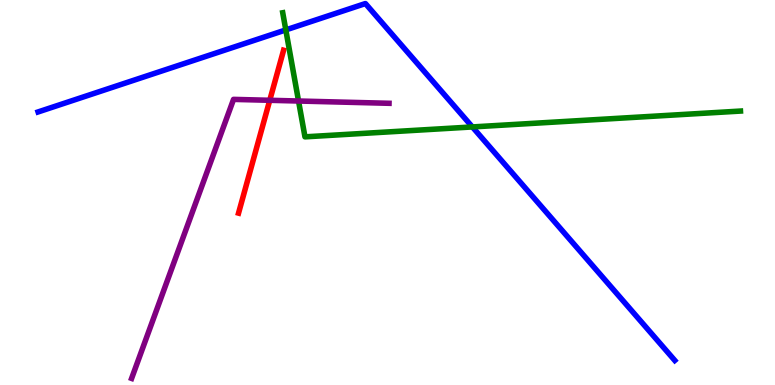[{'lines': ['blue', 'red'], 'intersections': []}, {'lines': ['green', 'red'], 'intersections': []}, {'lines': ['purple', 'red'], 'intersections': [{'x': 3.48, 'y': 7.39}]}, {'lines': ['blue', 'green'], 'intersections': [{'x': 3.69, 'y': 9.22}, {'x': 6.1, 'y': 6.7}]}, {'lines': ['blue', 'purple'], 'intersections': []}, {'lines': ['green', 'purple'], 'intersections': [{'x': 3.85, 'y': 7.38}]}]